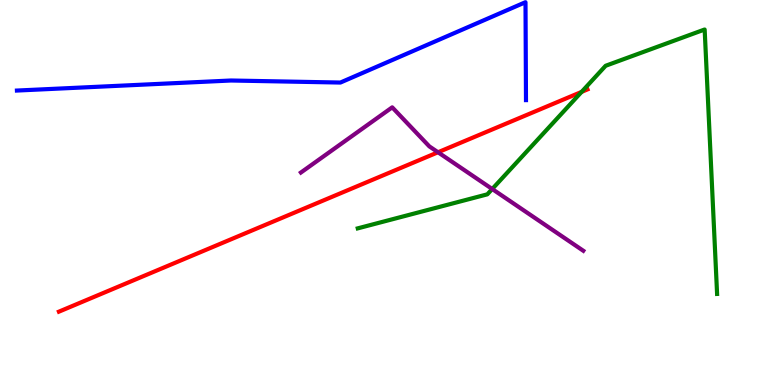[{'lines': ['blue', 'red'], 'intersections': []}, {'lines': ['green', 'red'], 'intersections': [{'x': 7.5, 'y': 7.61}]}, {'lines': ['purple', 'red'], 'intersections': [{'x': 5.65, 'y': 6.05}]}, {'lines': ['blue', 'green'], 'intersections': []}, {'lines': ['blue', 'purple'], 'intersections': []}, {'lines': ['green', 'purple'], 'intersections': [{'x': 6.35, 'y': 5.09}]}]